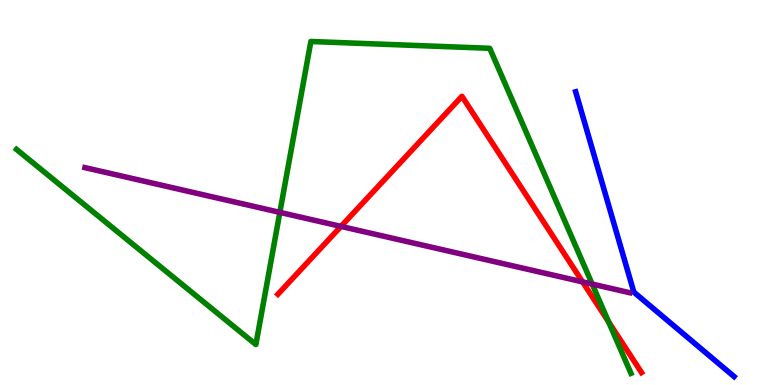[{'lines': ['blue', 'red'], 'intersections': []}, {'lines': ['green', 'red'], 'intersections': [{'x': 7.85, 'y': 1.64}]}, {'lines': ['purple', 'red'], 'intersections': [{'x': 4.4, 'y': 4.12}, {'x': 7.52, 'y': 2.68}]}, {'lines': ['blue', 'green'], 'intersections': []}, {'lines': ['blue', 'purple'], 'intersections': []}, {'lines': ['green', 'purple'], 'intersections': [{'x': 3.61, 'y': 4.48}, {'x': 7.64, 'y': 2.62}]}]